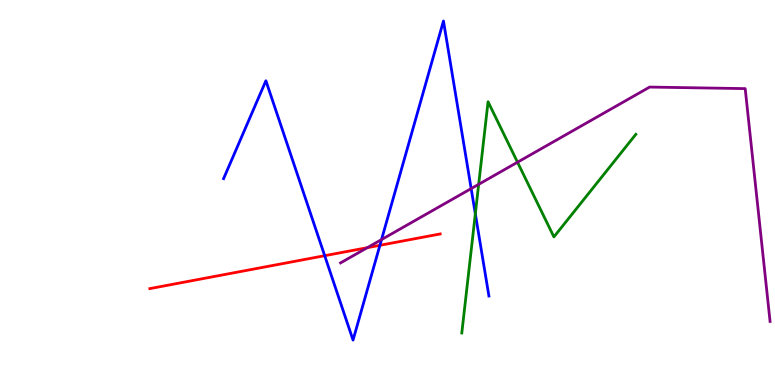[{'lines': ['blue', 'red'], 'intersections': [{'x': 4.19, 'y': 3.36}, {'x': 4.9, 'y': 3.63}]}, {'lines': ['green', 'red'], 'intersections': []}, {'lines': ['purple', 'red'], 'intersections': [{'x': 4.74, 'y': 3.57}]}, {'lines': ['blue', 'green'], 'intersections': [{'x': 6.13, 'y': 4.45}]}, {'lines': ['blue', 'purple'], 'intersections': [{'x': 4.92, 'y': 3.78}, {'x': 6.08, 'y': 5.1}]}, {'lines': ['green', 'purple'], 'intersections': [{'x': 6.18, 'y': 5.21}, {'x': 6.68, 'y': 5.79}]}]